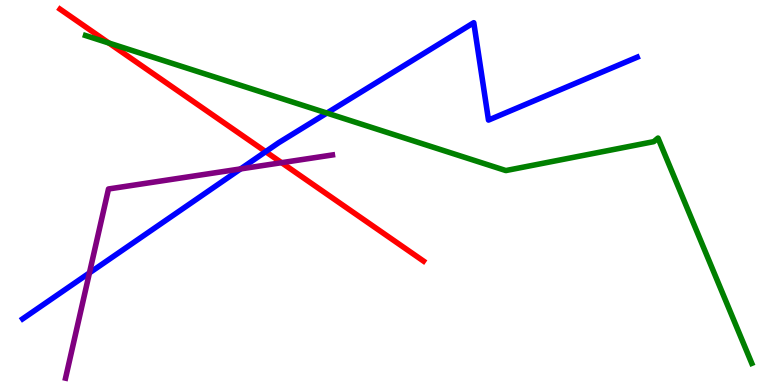[{'lines': ['blue', 'red'], 'intersections': [{'x': 3.43, 'y': 6.06}]}, {'lines': ['green', 'red'], 'intersections': [{'x': 1.41, 'y': 8.88}]}, {'lines': ['purple', 'red'], 'intersections': [{'x': 3.63, 'y': 5.77}]}, {'lines': ['blue', 'green'], 'intersections': [{'x': 4.22, 'y': 7.06}]}, {'lines': ['blue', 'purple'], 'intersections': [{'x': 1.15, 'y': 2.91}, {'x': 3.1, 'y': 5.61}]}, {'lines': ['green', 'purple'], 'intersections': []}]